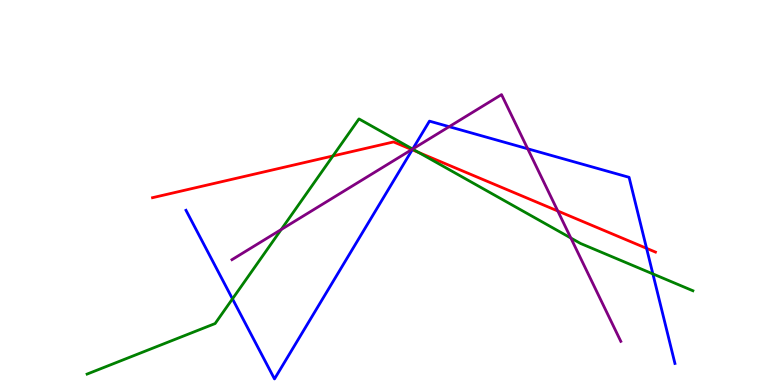[{'lines': ['blue', 'red'], 'intersections': [{'x': 5.32, 'y': 6.11}, {'x': 8.34, 'y': 3.55}]}, {'lines': ['green', 'red'], 'intersections': [{'x': 4.3, 'y': 5.95}, {'x': 5.4, 'y': 6.04}]}, {'lines': ['purple', 'red'], 'intersections': [{'x': 5.31, 'y': 6.11}, {'x': 7.2, 'y': 4.52}]}, {'lines': ['blue', 'green'], 'intersections': [{'x': 3.0, 'y': 2.24}, {'x': 5.32, 'y': 6.13}, {'x': 8.42, 'y': 2.89}]}, {'lines': ['blue', 'purple'], 'intersections': [{'x': 5.33, 'y': 6.13}, {'x': 5.8, 'y': 6.71}, {'x': 6.81, 'y': 6.14}]}, {'lines': ['green', 'purple'], 'intersections': [{'x': 3.63, 'y': 4.04}, {'x': 5.32, 'y': 6.13}, {'x': 7.37, 'y': 3.82}]}]